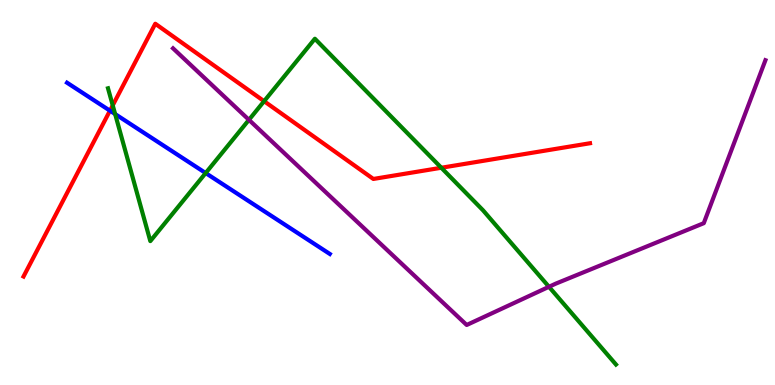[{'lines': ['blue', 'red'], 'intersections': [{'x': 1.42, 'y': 7.12}]}, {'lines': ['green', 'red'], 'intersections': [{'x': 1.45, 'y': 7.26}, {'x': 3.41, 'y': 7.37}, {'x': 5.69, 'y': 5.64}]}, {'lines': ['purple', 'red'], 'intersections': []}, {'lines': ['blue', 'green'], 'intersections': [{'x': 1.49, 'y': 7.04}, {'x': 2.65, 'y': 5.51}]}, {'lines': ['blue', 'purple'], 'intersections': []}, {'lines': ['green', 'purple'], 'intersections': [{'x': 3.21, 'y': 6.89}, {'x': 7.08, 'y': 2.55}]}]